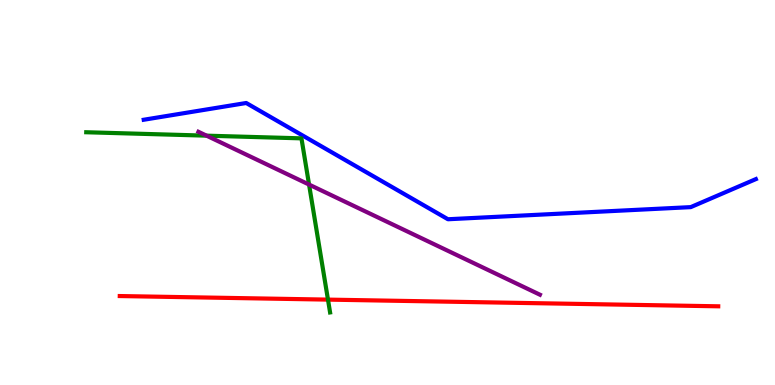[{'lines': ['blue', 'red'], 'intersections': []}, {'lines': ['green', 'red'], 'intersections': [{'x': 4.23, 'y': 2.22}]}, {'lines': ['purple', 'red'], 'intersections': []}, {'lines': ['blue', 'green'], 'intersections': []}, {'lines': ['blue', 'purple'], 'intersections': []}, {'lines': ['green', 'purple'], 'intersections': [{'x': 2.67, 'y': 6.48}, {'x': 3.99, 'y': 5.21}]}]